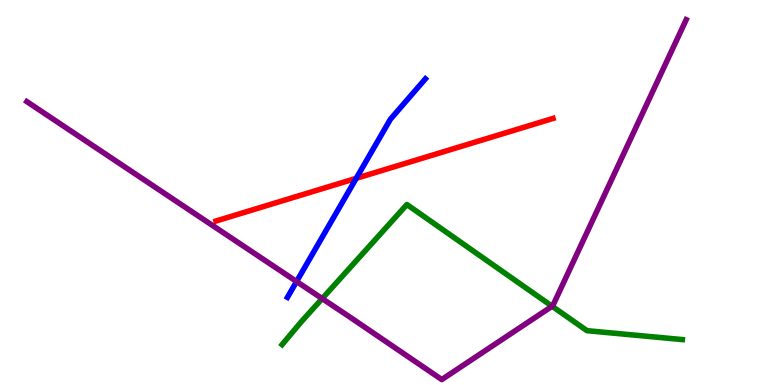[{'lines': ['blue', 'red'], 'intersections': [{'x': 4.6, 'y': 5.37}]}, {'lines': ['green', 'red'], 'intersections': []}, {'lines': ['purple', 'red'], 'intersections': []}, {'lines': ['blue', 'green'], 'intersections': []}, {'lines': ['blue', 'purple'], 'intersections': [{'x': 3.83, 'y': 2.69}]}, {'lines': ['green', 'purple'], 'intersections': [{'x': 4.16, 'y': 2.24}, {'x': 7.12, 'y': 2.05}]}]